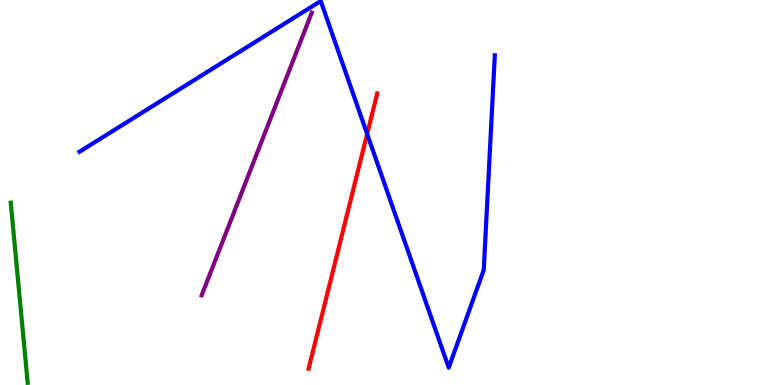[{'lines': ['blue', 'red'], 'intersections': [{'x': 4.74, 'y': 6.52}]}, {'lines': ['green', 'red'], 'intersections': []}, {'lines': ['purple', 'red'], 'intersections': []}, {'lines': ['blue', 'green'], 'intersections': []}, {'lines': ['blue', 'purple'], 'intersections': []}, {'lines': ['green', 'purple'], 'intersections': []}]